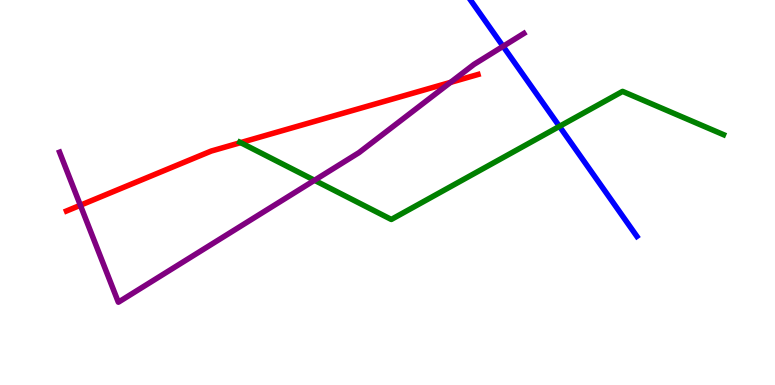[{'lines': ['blue', 'red'], 'intersections': []}, {'lines': ['green', 'red'], 'intersections': [{'x': 3.1, 'y': 6.3}]}, {'lines': ['purple', 'red'], 'intersections': [{'x': 1.04, 'y': 4.67}, {'x': 5.81, 'y': 7.86}]}, {'lines': ['blue', 'green'], 'intersections': [{'x': 7.22, 'y': 6.72}]}, {'lines': ['blue', 'purple'], 'intersections': [{'x': 6.49, 'y': 8.8}]}, {'lines': ['green', 'purple'], 'intersections': [{'x': 4.06, 'y': 5.32}]}]